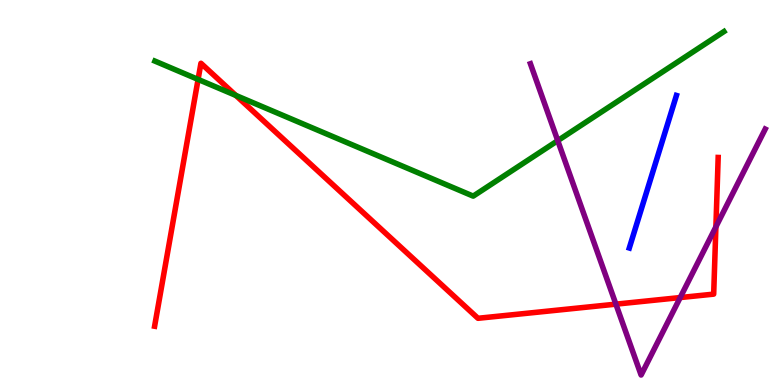[{'lines': ['blue', 'red'], 'intersections': []}, {'lines': ['green', 'red'], 'intersections': [{'x': 2.56, 'y': 7.94}, {'x': 3.04, 'y': 7.52}]}, {'lines': ['purple', 'red'], 'intersections': [{'x': 7.95, 'y': 2.1}, {'x': 8.78, 'y': 2.27}, {'x': 9.24, 'y': 4.11}]}, {'lines': ['blue', 'green'], 'intersections': []}, {'lines': ['blue', 'purple'], 'intersections': []}, {'lines': ['green', 'purple'], 'intersections': [{'x': 7.2, 'y': 6.35}]}]